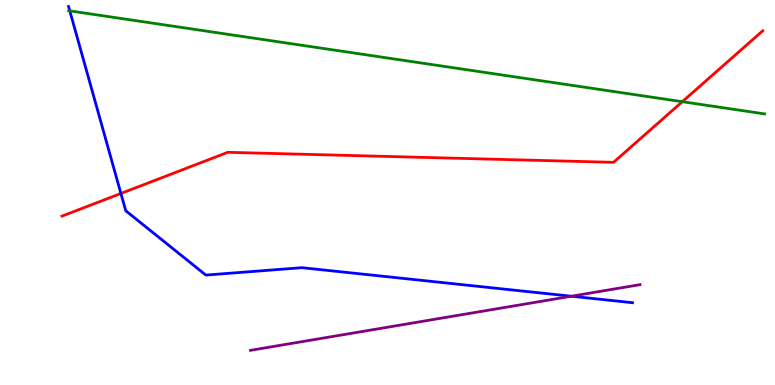[{'lines': ['blue', 'red'], 'intersections': [{'x': 1.56, 'y': 4.98}]}, {'lines': ['green', 'red'], 'intersections': [{'x': 8.8, 'y': 7.36}]}, {'lines': ['purple', 'red'], 'intersections': []}, {'lines': ['blue', 'green'], 'intersections': [{'x': 0.9, 'y': 9.72}]}, {'lines': ['blue', 'purple'], 'intersections': [{'x': 7.37, 'y': 2.31}]}, {'lines': ['green', 'purple'], 'intersections': []}]